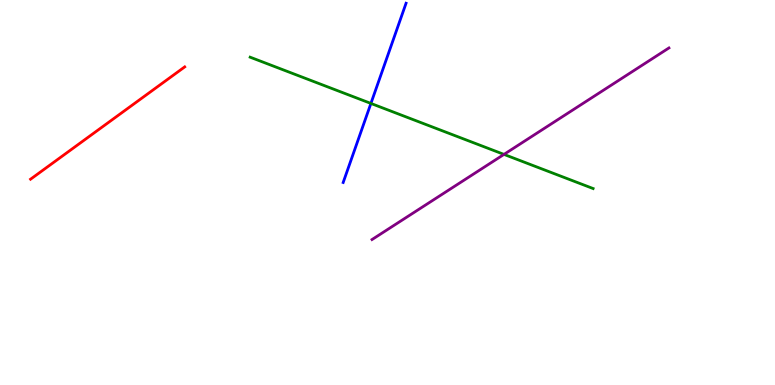[{'lines': ['blue', 'red'], 'intersections': []}, {'lines': ['green', 'red'], 'intersections': []}, {'lines': ['purple', 'red'], 'intersections': []}, {'lines': ['blue', 'green'], 'intersections': [{'x': 4.79, 'y': 7.31}]}, {'lines': ['blue', 'purple'], 'intersections': []}, {'lines': ['green', 'purple'], 'intersections': [{'x': 6.5, 'y': 5.99}]}]